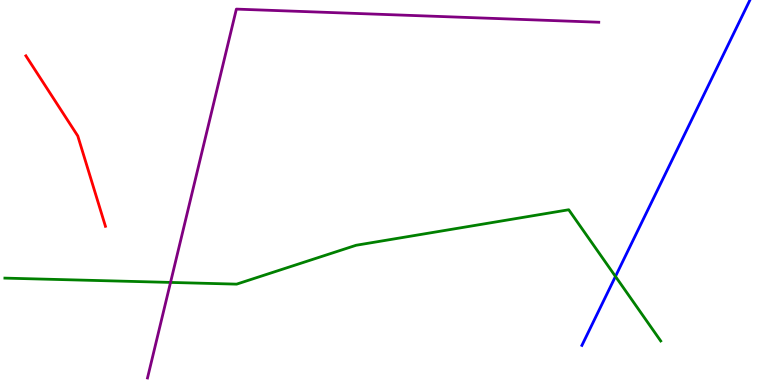[{'lines': ['blue', 'red'], 'intersections': []}, {'lines': ['green', 'red'], 'intersections': []}, {'lines': ['purple', 'red'], 'intersections': []}, {'lines': ['blue', 'green'], 'intersections': [{'x': 7.94, 'y': 2.82}]}, {'lines': ['blue', 'purple'], 'intersections': []}, {'lines': ['green', 'purple'], 'intersections': [{'x': 2.2, 'y': 2.66}]}]